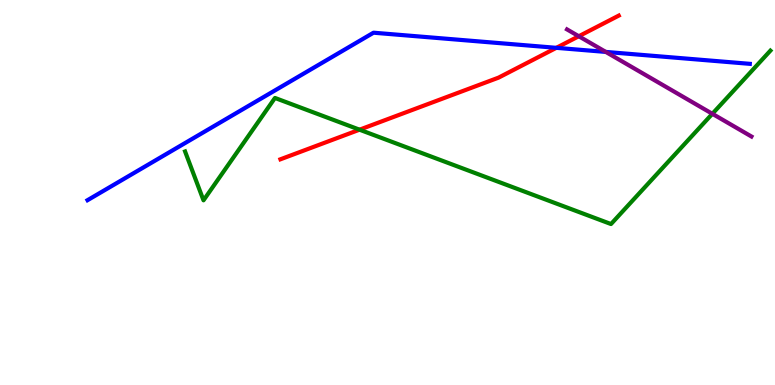[{'lines': ['blue', 'red'], 'intersections': [{'x': 7.18, 'y': 8.76}]}, {'lines': ['green', 'red'], 'intersections': [{'x': 4.64, 'y': 6.63}]}, {'lines': ['purple', 'red'], 'intersections': [{'x': 7.47, 'y': 9.06}]}, {'lines': ['blue', 'green'], 'intersections': []}, {'lines': ['blue', 'purple'], 'intersections': [{'x': 7.82, 'y': 8.65}]}, {'lines': ['green', 'purple'], 'intersections': [{'x': 9.19, 'y': 7.04}]}]